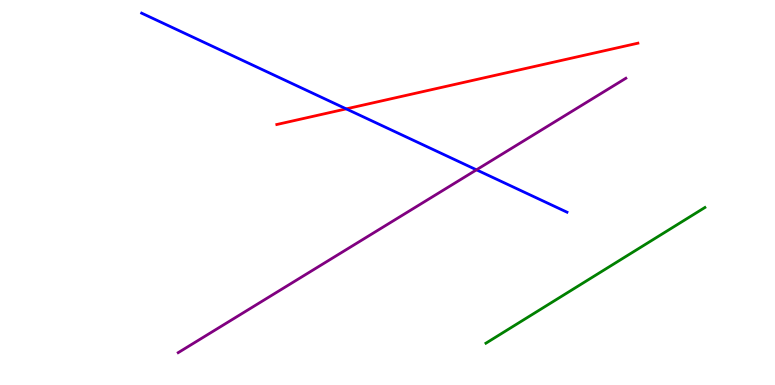[{'lines': ['blue', 'red'], 'intersections': [{'x': 4.47, 'y': 7.17}]}, {'lines': ['green', 'red'], 'intersections': []}, {'lines': ['purple', 'red'], 'intersections': []}, {'lines': ['blue', 'green'], 'intersections': []}, {'lines': ['blue', 'purple'], 'intersections': [{'x': 6.15, 'y': 5.59}]}, {'lines': ['green', 'purple'], 'intersections': []}]